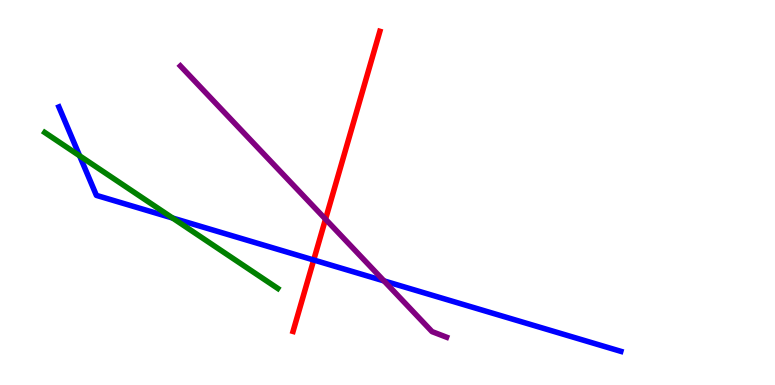[{'lines': ['blue', 'red'], 'intersections': [{'x': 4.05, 'y': 3.25}]}, {'lines': ['green', 'red'], 'intersections': []}, {'lines': ['purple', 'red'], 'intersections': [{'x': 4.2, 'y': 4.31}]}, {'lines': ['blue', 'green'], 'intersections': [{'x': 1.03, 'y': 5.95}, {'x': 2.23, 'y': 4.34}]}, {'lines': ['blue', 'purple'], 'intersections': [{'x': 4.95, 'y': 2.7}]}, {'lines': ['green', 'purple'], 'intersections': []}]